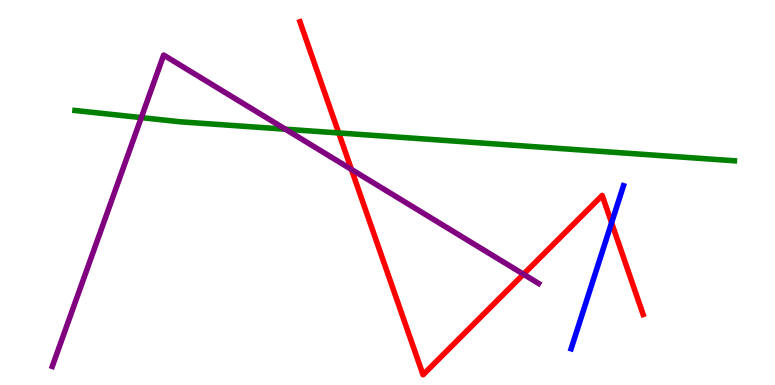[{'lines': ['blue', 'red'], 'intersections': [{'x': 7.89, 'y': 4.21}]}, {'lines': ['green', 'red'], 'intersections': [{'x': 4.37, 'y': 6.55}]}, {'lines': ['purple', 'red'], 'intersections': [{'x': 4.53, 'y': 5.6}, {'x': 6.75, 'y': 2.88}]}, {'lines': ['blue', 'green'], 'intersections': []}, {'lines': ['blue', 'purple'], 'intersections': []}, {'lines': ['green', 'purple'], 'intersections': [{'x': 1.82, 'y': 6.95}, {'x': 3.68, 'y': 6.64}]}]